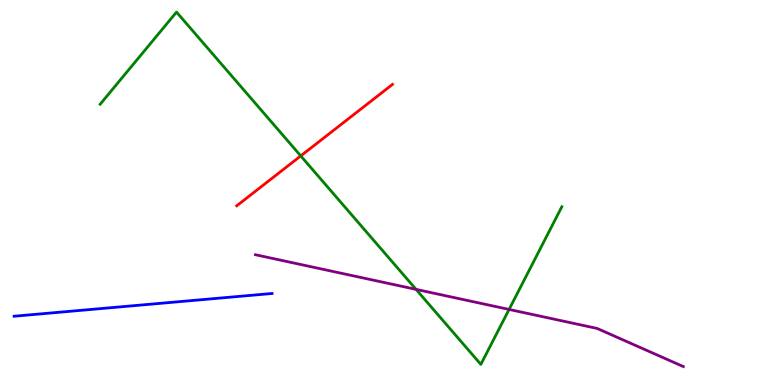[{'lines': ['blue', 'red'], 'intersections': []}, {'lines': ['green', 'red'], 'intersections': [{'x': 3.88, 'y': 5.95}]}, {'lines': ['purple', 'red'], 'intersections': []}, {'lines': ['blue', 'green'], 'intersections': []}, {'lines': ['blue', 'purple'], 'intersections': []}, {'lines': ['green', 'purple'], 'intersections': [{'x': 5.37, 'y': 2.48}, {'x': 6.57, 'y': 1.96}]}]